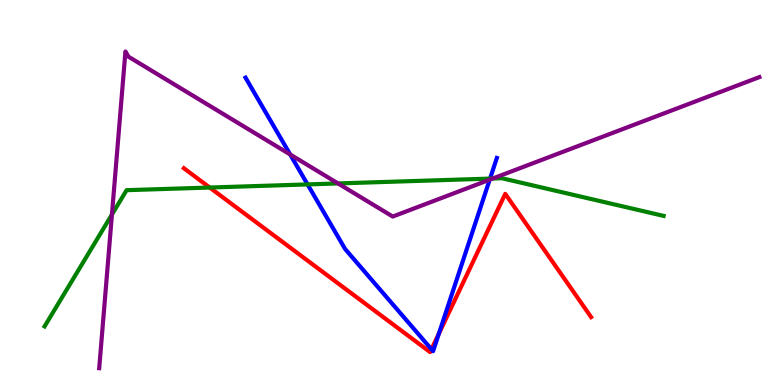[{'lines': ['blue', 'red'], 'intersections': [{'x': 5.57, 'y': 0.928}, {'x': 5.66, 'y': 1.33}]}, {'lines': ['green', 'red'], 'intersections': [{'x': 2.71, 'y': 5.13}]}, {'lines': ['purple', 'red'], 'intersections': []}, {'lines': ['blue', 'green'], 'intersections': [{'x': 3.97, 'y': 5.21}, {'x': 6.32, 'y': 5.36}]}, {'lines': ['blue', 'purple'], 'intersections': [{'x': 3.74, 'y': 5.99}, {'x': 6.32, 'y': 5.33}]}, {'lines': ['green', 'purple'], 'intersections': [{'x': 1.44, 'y': 4.43}, {'x': 4.36, 'y': 5.24}, {'x': 6.36, 'y': 5.36}]}]